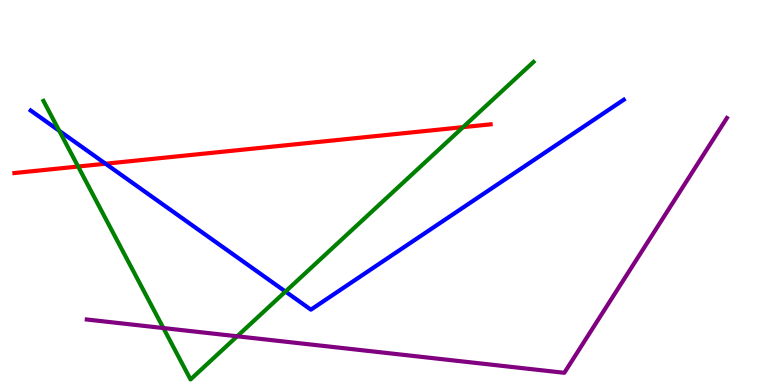[{'lines': ['blue', 'red'], 'intersections': [{'x': 1.36, 'y': 5.75}]}, {'lines': ['green', 'red'], 'intersections': [{'x': 1.01, 'y': 5.67}, {'x': 5.98, 'y': 6.7}]}, {'lines': ['purple', 'red'], 'intersections': []}, {'lines': ['blue', 'green'], 'intersections': [{'x': 0.765, 'y': 6.6}, {'x': 3.68, 'y': 2.43}]}, {'lines': ['blue', 'purple'], 'intersections': []}, {'lines': ['green', 'purple'], 'intersections': [{'x': 2.11, 'y': 1.48}, {'x': 3.06, 'y': 1.27}]}]